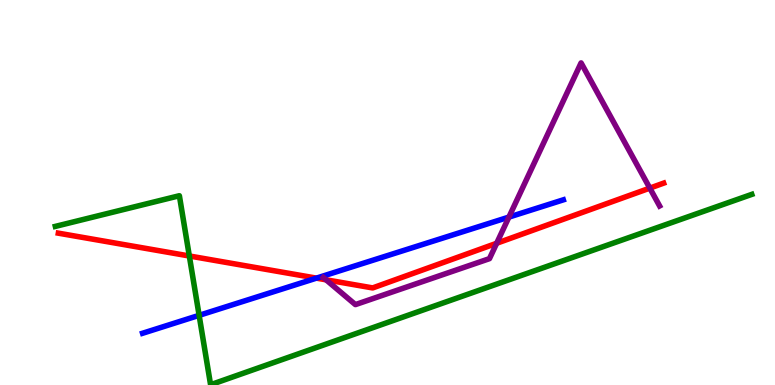[{'lines': ['blue', 'red'], 'intersections': [{'x': 4.08, 'y': 2.78}]}, {'lines': ['green', 'red'], 'intersections': [{'x': 2.44, 'y': 3.35}]}, {'lines': ['purple', 'red'], 'intersections': [{'x': 4.21, 'y': 2.73}, {'x': 6.41, 'y': 3.68}, {'x': 8.38, 'y': 5.11}]}, {'lines': ['blue', 'green'], 'intersections': [{'x': 2.57, 'y': 1.81}]}, {'lines': ['blue', 'purple'], 'intersections': [{'x': 6.57, 'y': 4.36}]}, {'lines': ['green', 'purple'], 'intersections': []}]